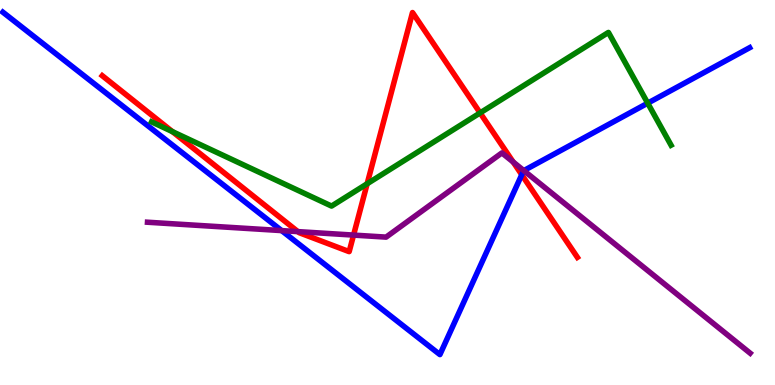[{'lines': ['blue', 'red'], 'intersections': [{'x': 6.73, 'y': 5.46}]}, {'lines': ['green', 'red'], 'intersections': [{'x': 2.22, 'y': 6.58}, {'x': 4.74, 'y': 5.23}, {'x': 6.19, 'y': 7.07}]}, {'lines': ['purple', 'red'], 'intersections': [{'x': 3.84, 'y': 3.98}, {'x': 4.56, 'y': 3.89}, {'x': 6.62, 'y': 5.79}]}, {'lines': ['blue', 'green'], 'intersections': [{'x': 8.36, 'y': 7.32}]}, {'lines': ['blue', 'purple'], 'intersections': [{'x': 3.63, 'y': 4.01}, {'x': 6.76, 'y': 5.57}]}, {'lines': ['green', 'purple'], 'intersections': []}]